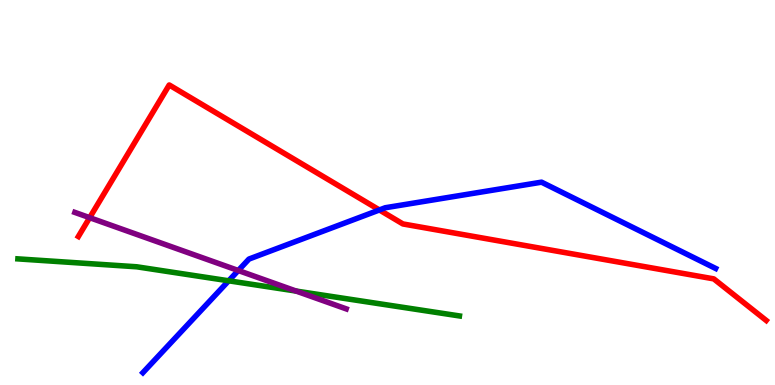[{'lines': ['blue', 'red'], 'intersections': [{'x': 4.9, 'y': 4.55}]}, {'lines': ['green', 'red'], 'intersections': []}, {'lines': ['purple', 'red'], 'intersections': [{'x': 1.16, 'y': 4.35}]}, {'lines': ['blue', 'green'], 'intersections': [{'x': 2.95, 'y': 2.71}]}, {'lines': ['blue', 'purple'], 'intersections': [{'x': 3.07, 'y': 2.97}]}, {'lines': ['green', 'purple'], 'intersections': [{'x': 3.82, 'y': 2.44}]}]